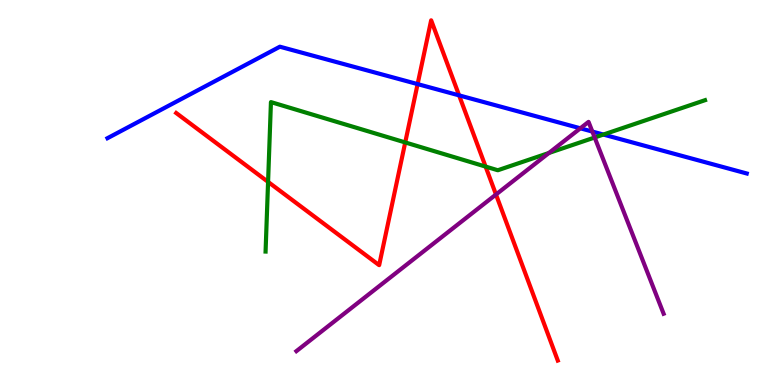[{'lines': ['blue', 'red'], 'intersections': [{'x': 5.39, 'y': 7.82}, {'x': 5.92, 'y': 7.52}]}, {'lines': ['green', 'red'], 'intersections': [{'x': 3.46, 'y': 5.28}, {'x': 5.23, 'y': 6.3}, {'x': 6.27, 'y': 5.67}]}, {'lines': ['purple', 'red'], 'intersections': [{'x': 6.4, 'y': 4.95}]}, {'lines': ['blue', 'green'], 'intersections': [{'x': 7.79, 'y': 6.51}]}, {'lines': ['blue', 'purple'], 'intersections': [{'x': 7.49, 'y': 6.67}, {'x': 7.64, 'y': 6.58}]}, {'lines': ['green', 'purple'], 'intersections': [{'x': 7.08, 'y': 6.03}, {'x': 7.67, 'y': 6.43}]}]